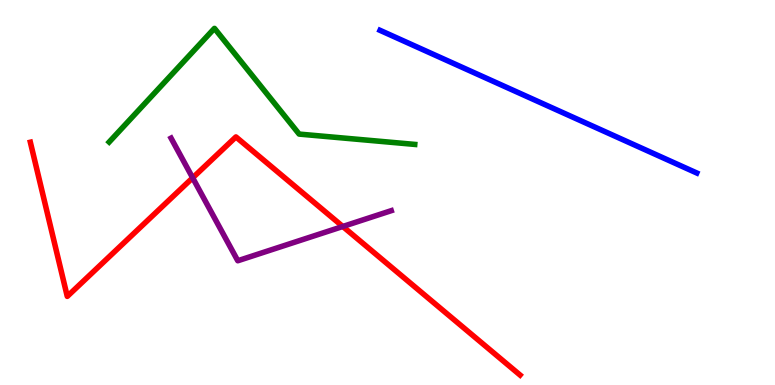[{'lines': ['blue', 'red'], 'intersections': []}, {'lines': ['green', 'red'], 'intersections': []}, {'lines': ['purple', 'red'], 'intersections': [{'x': 2.49, 'y': 5.38}, {'x': 4.42, 'y': 4.12}]}, {'lines': ['blue', 'green'], 'intersections': []}, {'lines': ['blue', 'purple'], 'intersections': []}, {'lines': ['green', 'purple'], 'intersections': []}]